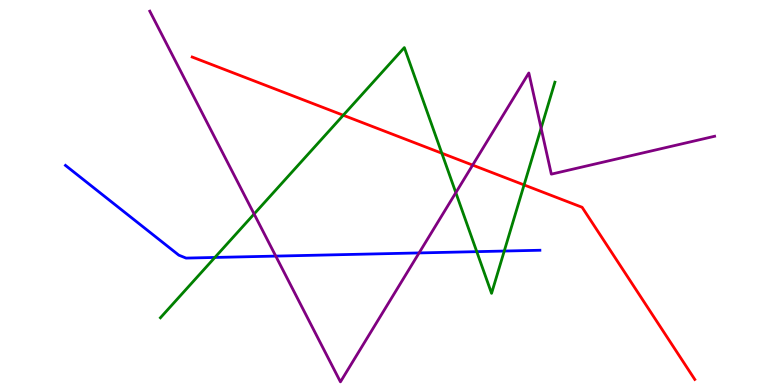[{'lines': ['blue', 'red'], 'intersections': []}, {'lines': ['green', 'red'], 'intersections': [{'x': 4.43, 'y': 7.01}, {'x': 5.7, 'y': 6.02}, {'x': 6.76, 'y': 5.2}]}, {'lines': ['purple', 'red'], 'intersections': [{'x': 6.1, 'y': 5.71}]}, {'lines': ['blue', 'green'], 'intersections': [{'x': 2.77, 'y': 3.31}, {'x': 6.15, 'y': 3.46}, {'x': 6.51, 'y': 3.48}]}, {'lines': ['blue', 'purple'], 'intersections': [{'x': 3.56, 'y': 3.35}, {'x': 5.41, 'y': 3.43}]}, {'lines': ['green', 'purple'], 'intersections': [{'x': 3.28, 'y': 4.44}, {'x': 5.88, 'y': 5.0}, {'x': 6.98, 'y': 6.67}]}]